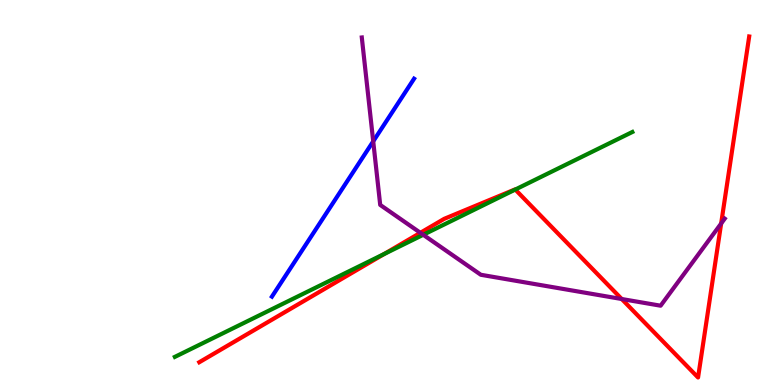[{'lines': ['blue', 'red'], 'intersections': []}, {'lines': ['green', 'red'], 'intersections': [{'x': 4.96, 'y': 3.4}, {'x': 6.65, 'y': 5.08}]}, {'lines': ['purple', 'red'], 'intersections': [{'x': 5.42, 'y': 3.95}, {'x': 8.02, 'y': 2.23}, {'x': 9.31, 'y': 4.19}]}, {'lines': ['blue', 'green'], 'intersections': []}, {'lines': ['blue', 'purple'], 'intersections': [{'x': 4.82, 'y': 6.33}]}, {'lines': ['green', 'purple'], 'intersections': [{'x': 5.46, 'y': 3.9}]}]